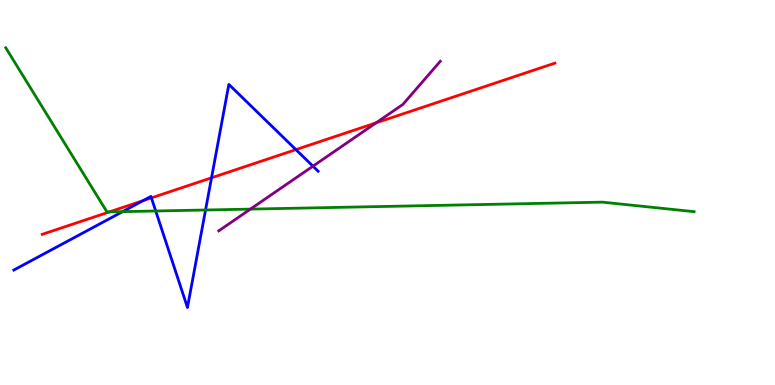[{'lines': ['blue', 'red'], 'intersections': [{'x': 1.85, 'y': 4.79}, {'x': 1.95, 'y': 4.86}, {'x': 2.73, 'y': 5.38}, {'x': 3.82, 'y': 6.11}]}, {'lines': ['green', 'red'], 'intersections': [{'x': 1.41, 'y': 4.5}]}, {'lines': ['purple', 'red'], 'intersections': [{'x': 4.85, 'y': 6.81}]}, {'lines': ['blue', 'green'], 'intersections': [{'x': 1.58, 'y': 4.5}, {'x': 2.01, 'y': 4.52}, {'x': 2.65, 'y': 4.55}]}, {'lines': ['blue', 'purple'], 'intersections': [{'x': 4.04, 'y': 5.68}]}, {'lines': ['green', 'purple'], 'intersections': [{'x': 3.23, 'y': 4.57}]}]